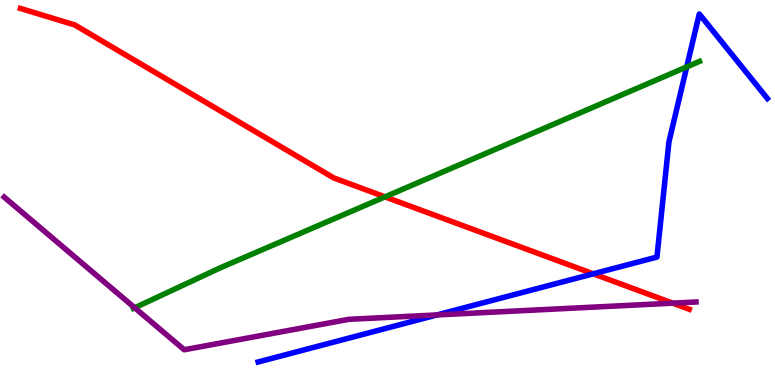[{'lines': ['blue', 'red'], 'intersections': [{'x': 7.66, 'y': 2.89}]}, {'lines': ['green', 'red'], 'intersections': [{'x': 4.97, 'y': 4.89}]}, {'lines': ['purple', 'red'], 'intersections': [{'x': 8.68, 'y': 2.13}]}, {'lines': ['blue', 'green'], 'intersections': [{'x': 8.86, 'y': 8.26}]}, {'lines': ['blue', 'purple'], 'intersections': [{'x': 5.64, 'y': 1.82}]}, {'lines': ['green', 'purple'], 'intersections': [{'x': 1.74, 'y': 2.01}]}]